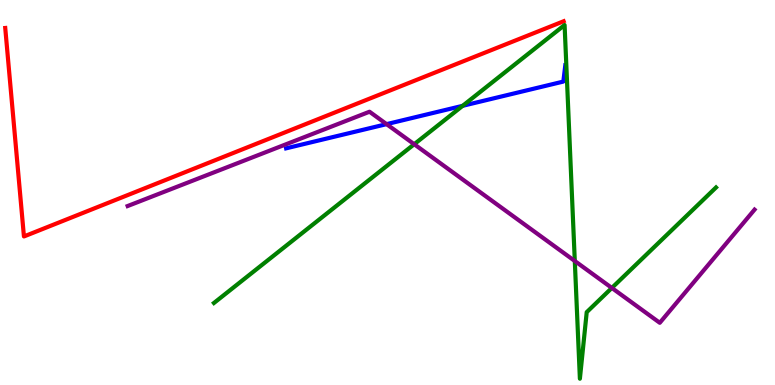[{'lines': ['blue', 'red'], 'intersections': []}, {'lines': ['green', 'red'], 'intersections': []}, {'lines': ['purple', 'red'], 'intersections': []}, {'lines': ['blue', 'green'], 'intersections': [{'x': 5.97, 'y': 7.25}]}, {'lines': ['blue', 'purple'], 'intersections': [{'x': 4.99, 'y': 6.78}]}, {'lines': ['green', 'purple'], 'intersections': [{'x': 5.34, 'y': 6.25}, {'x': 7.42, 'y': 3.22}, {'x': 7.89, 'y': 2.52}]}]